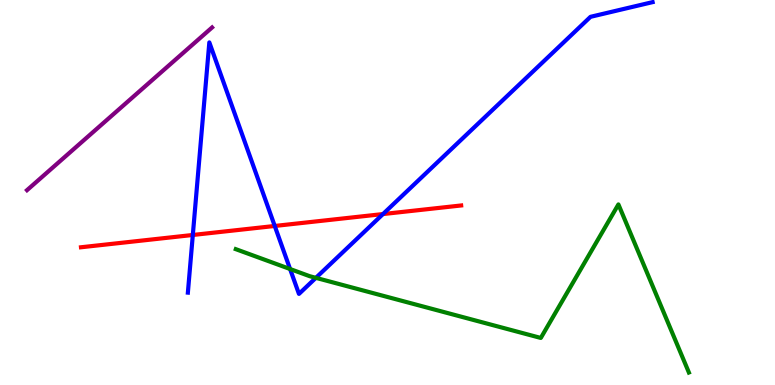[{'lines': ['blue', 'red'], 'intersections': [{'x': 2.49, 'y': 3.9}, {'x': 3.55, 'y': 4.13}, {'x': 4.94, 'y': 4.44}]}, {'lines': ['green', 'red'], 'intersections': []}, {'lines': ['purple', 'red'], 'intersections': []}, {'lines': ['blue', 'green'], 'intersections': [{'x': 3.74, 'y': 3.01}, {'x': 4.08, 'y': 2.78}]}, {'lines': ['blue', 'purple'], 'intersections': []}, {'lines': ['green', 'purple'], 'intersections': []}]